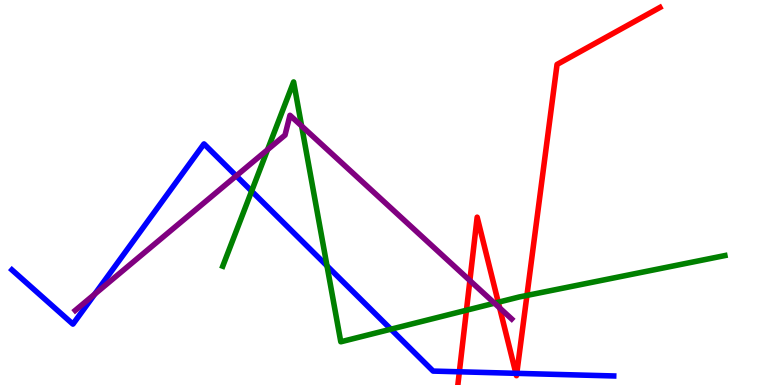[{'lines': ['blue', 'red'], 'intersections': [{'x': 5.93, 'y': 0.343}, {'x': 6.66, 'y': 0.303}, {'x': 6.67, 'y': 0.303}]}, {'lines': ['green', 'red'], 'intersections': [{'x': 6.02, 'y': 1.94}, {'x': 6.43, 'y': 2.15}, {'x': 6.8, 'y': 2.33}]}, {'lines': ['purple', 'red'], 'intersections': [{'x': 6.06, 'y': 2.71}, {'x': 6.45, 'y': 2.0}]}, {'lines': ['blue', 'green'], 'intersections': [{'x': 3.25, 'y': 5.04}, {'x': 4.22, 'y': 3.09}, {'x': 5.04, 'y': 1.45}]}, {'lines': ['blue', 'purple'], 'intersections': [{'x': 1.22, 'y': 2.36}, {'x': 3.05, 'y': 5.43}]}, {'lines': ['green', 'purple'], 'intersections': [{'x': 3.45, 'y': 6.11}, {'x': 3.89, 'y': 6.73}, {'x': 6.38, 'y': 2.13}]}]